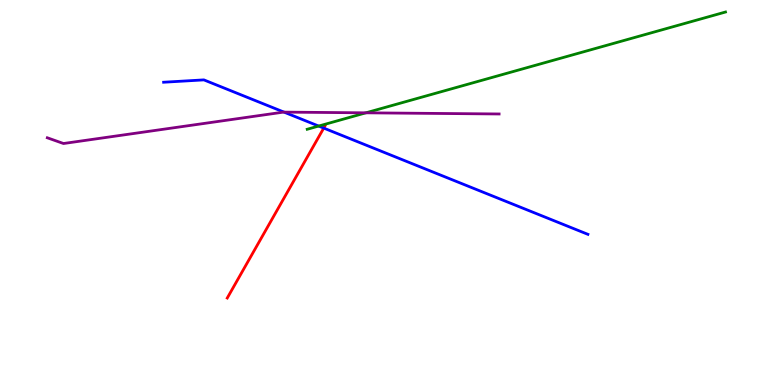[{'lines': ['blue', 'red'], 'intersections': [{'x': 4.18, 'y': 6.67}]}, {'lines': ['green', 'red'], 'intersections': []}, {'lines': ['purple', 'red'], 'intersections': []}, {'lines': ['blue', 'green'], 'intersections': [{'x': 4.11, 'y': 6.73}]}, {'lines': ['blue', 'purple'], 'intersections': [{'x': 3.66, 'y': 7.09}]}, {'lines': ['green', 'purple'], 'intersections': [{'x': 4.72, 'y': 7.07}]}]